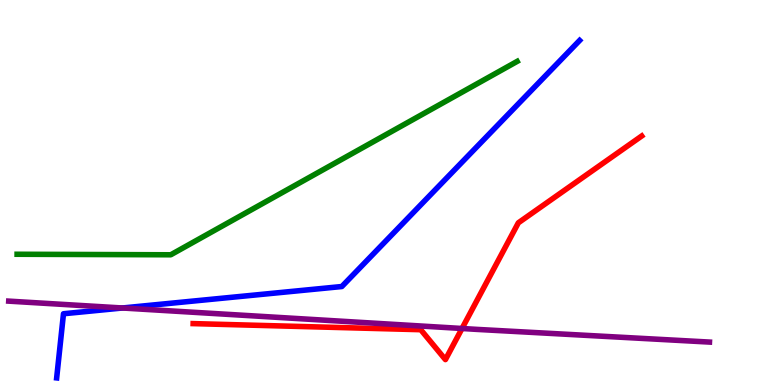[{'lines': ['blue', 'red'], 'intersections': []}, {'lines': ['green', 'red'], 'intersections': []}, {'lines': ['purple', 'red'], 'intersections': [{'x': 5.96, 'y': 1.47}]}, {'lines': ['blue', 'green'], 'intersections': []}, {'lines': ['blue', 'purple'], 'intersections': [{'x': 1.58, 'y': 2.0}]}, {'lines': ['green', 'purple'], 'intersections': []}]